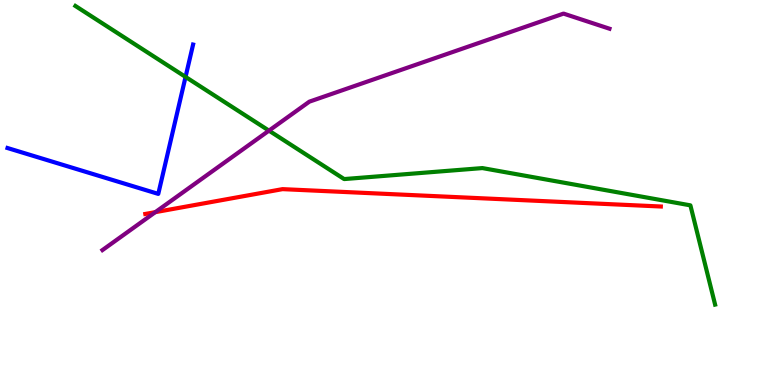[{'lines': ['blue', 'red'], 'intersections': []}, {'lines': ['green', 'red'], 'intersections': []}, {'lines': ['purple', 'red'], 'intersections': [{'x': 2.0, 'y': 4.49}]}, {'lines': ['blue', 'green'], 'intersections': [{'x': 2.39, 'y': 8.0}]}, {'lines': ['blue', 'purple'], 'intersections': []}, {'lines': ['green', 'purple'], 'intersections': [{'x': 3.47, 'y': 6.61}]}]